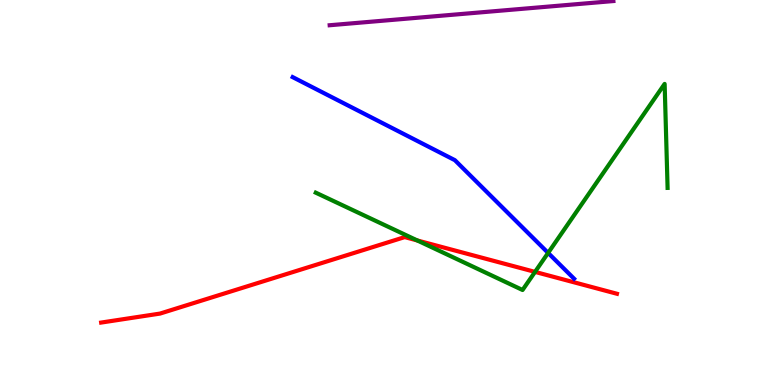[{'lines': ['blue', 'red'], 'intersections': []}, {'lines': ['green', 'red'], 'intersections': [{'x': 5.38, 'y': 3.75}, {'x': 6.9, 'y': 2.94}]}, {'lines': ['purple', 'red'], 'intersections': []}, {'lines': ['blue', 'green'], 'intersections': [{'x': 7.07, 'y': 3.43}]}, {'lines': ['blue', 'purple'], 'intersections': []}, {'lines': ['green', 'purple'], 'intersections': []}]